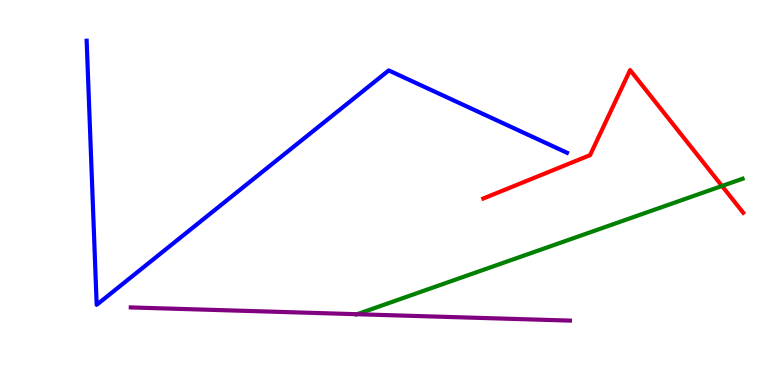[{'lines': ['blue', 'red'], 'intersections': []}, {'lines': ['green', 'red'], 'intersections': [{'x': 9.32, 'y': 5.17}]}, {'lines': ['purple', 'red'], 'intersections': []}, {'lines': ['blue', 'green'], 'intersections': []}, {'lines': ['blue', 'purple'], 'intersections': []}, {'lines': ['green', 'purple'], 'intersections': [{'x': 4.61, 'y': 1.84}]}]